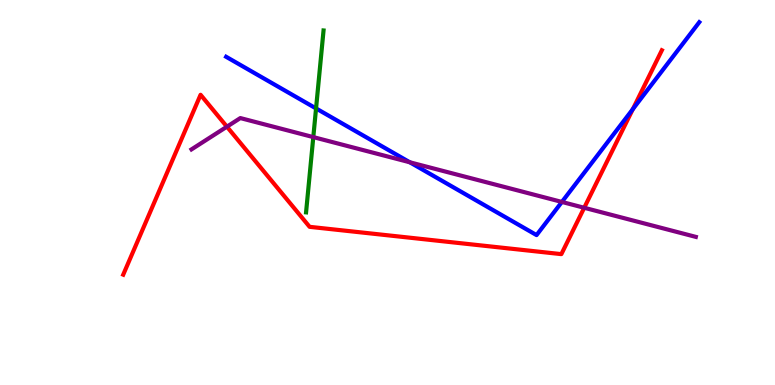[{'lines': ['blue', 'red'], 'intersections': [{'x': 8.17, 'y': 7.17}]}, {'lines': ['green', 'red'], 'intersections': []}, {'lines': ['purple', 'red'], 'intersections': [{'x': 2.93, 'y': 6.71}, {'x': 7.54, 'y': 4.6}]}, {'lines': ['blue', 'green'], 'intersections': [{'x': 4.08, 'y': 7.18}]}, {'lines': ['blue', 'purple'], 'intersections': [{'x': 5.29, 'y': 5.79}, {'x': 7.25, 'y': 4.75}]}, {'lines': ['green', 'purple'], 'intersections': [{'x': 4.04, 'y': 6.44}]}]